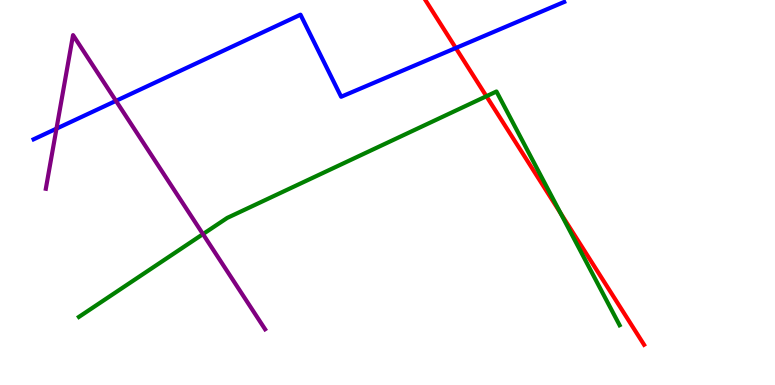[{'lines': ['blue', 'red'], 'intersections': [{'x': 5.88, 'y': 8.75}]}, {'lines': ['green', 'red'], 'intersections': [{'x': 6.28, 'y': 7.5}, {'x': 7.23, 'y': 4.47}]}, {'lines': ['purple', 'red'], 'intersections': []}, {'lines': ['blue', 'green'], 'intersections': []}, {'lines': ['blue', 'purple'], 'intersections': [{'x': 0.729, 'y': 6.66}, {'x': 1.5, 'y': 7.38}]}, {'lines': ['green', 'purple'], 'intersections': [{'x': 2.62, 'y': 3.92}]}]